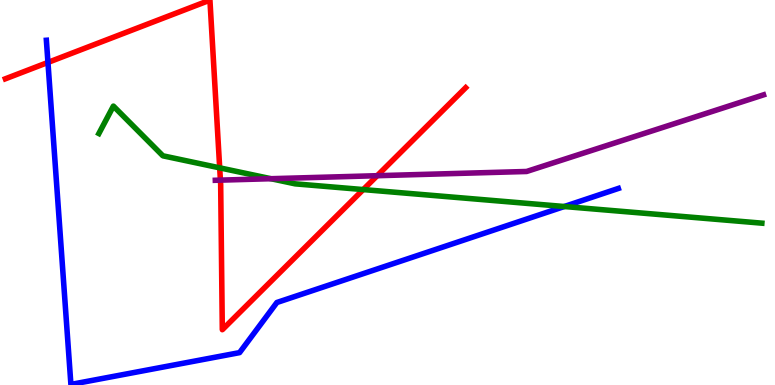[{'lines': ['blue', 'red'], 'intersections': [{'x': 0.619, 'y': 8.38}]}, {'lines': ['green', 'red'], 'intersections': [{'x': 2.83, 'y': 5.64}, {'x': 4.69, 'y': 5.08}]}, {'lines': ['purple', 'red'], 'intersections': [{'x': 2.84, 'y': 5.32}, {'x': 4.87, 'y': 5.44}]}, {'lines': ['blue', 'green'], 'intersections': [{'x': 7.28, 'y': 4.64}]}, {'lines': ['blue', 'purple'], 'intersections': []}, {'lines': ['green', 'purple'], 'intersections': [{'x': 3.5, 'y': 5.36}]}]